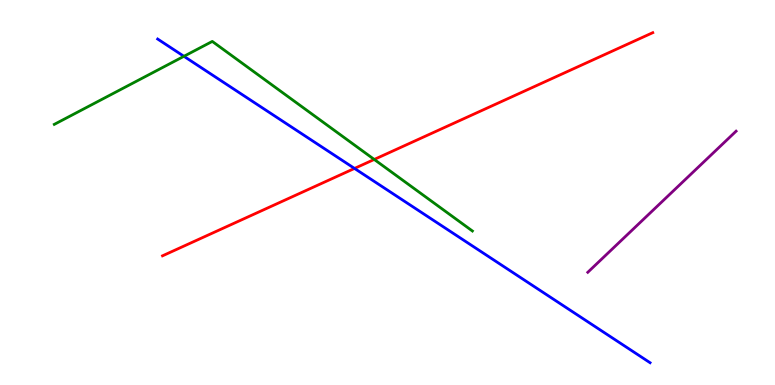[{'lines': ['blue', 'red'], 'intersections': [{'x': 4.57, 'y': 5.63}]}, {'lines': ['green', 'red'], 'intersections': [{'x': 4.83, 'y': 5.86}]}, {'lines': ['purple', 'red'], 'intersections': []}, {'lines': ['blue', 'green'], 'intersections': [{'x': 2.37, 'y': 8.54}]}, {'lines': ['blue', 'purple'], 'intersections': []}, {'lines': ['green', 'purple'], 'intersections': []}]